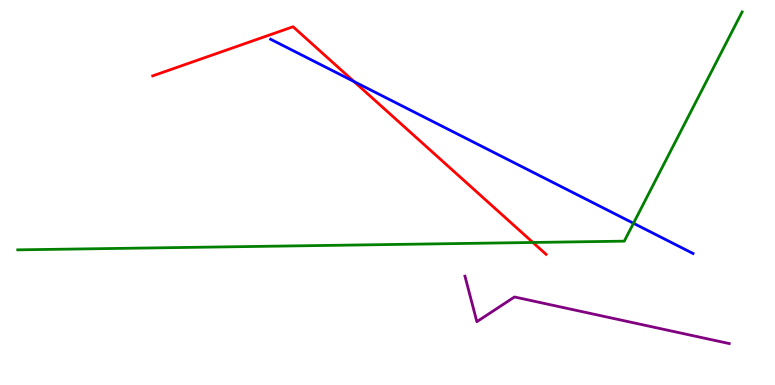[{'lines': ['blue', 'red'], 'intersections': [{'x': 4.57, 'y': 7.88}]}, {'lines': ['green', 'red'], 'intersections': [{'x': 6.88, 'y': 3.7}]}, {'lines': ['purple', 'red'], 'intersections': []}, {'lines': ['blue', 'green'], 'intersections': [{'x': 8.17, 'y': 4.2}]}, {'lines': ['blue', 'purple'], 'intersections': []}, {'lines': ['green', 'purple'], 'intersections': []}]